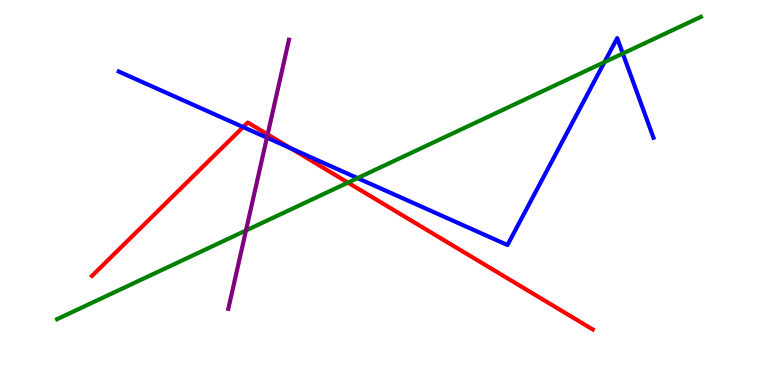[{'lines': ['blue', 'red'], 'intersections': [{'x': 3.14, 'y': 6.7}, {'x': 3.75, 'y': 6.15}]}, {'lines': ['green', 'red'], 'intersections': [{'x': 4.49, 'y': 5.26}]}, {'lines': ['purple', 'red'], 'intersections': [{'x': 3.45, 'y': 6.51}]}, {'lines': ['blue', 'green'], 'intersections': [{'x': 4.61, 'y': 5.37}, {'x': 7.8, 'y': 8.39}, {'x': 8.04, 'y': 8.61}]}, {'lines': ['blue', 'purple'], 'intersections': [{'x': 3.44, 'y': 6.42}]}, {'lines': ['green', 'purple'], 'intersections': [{'x': 3.17, 'y': 4.01}]}]